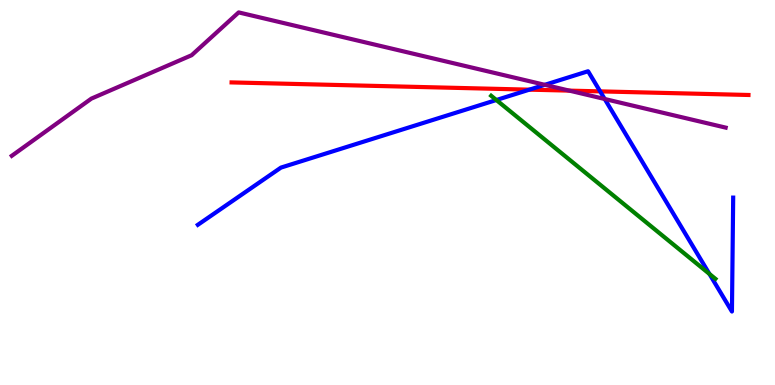[{'lines': ['blue', 'red'], 'intersections': [{'x': 6.83, 'y': 7.67}, {'x': 7.74, 'y': 7.63}]}, {'lines': ['green', 'red'], 'intersections': []}, {'lines': ['purple', 'red'], 'intersections': [{'x': 7.35, 'y': 7.65}]}, {'lines': ['blue', 'green'], 'intersections': [{'x': 6.4, 'y': 7.4}, {'x': 9.15, 'y': 2.89}]}, {'lines': ['blue', 'purple'], 'intersections': [{'x': 7.03, 'y': 7.8}, {'x': 7.8, 'y': 7.43}]}, {'lines': ['green', 'purple'], 'intersections': []}]